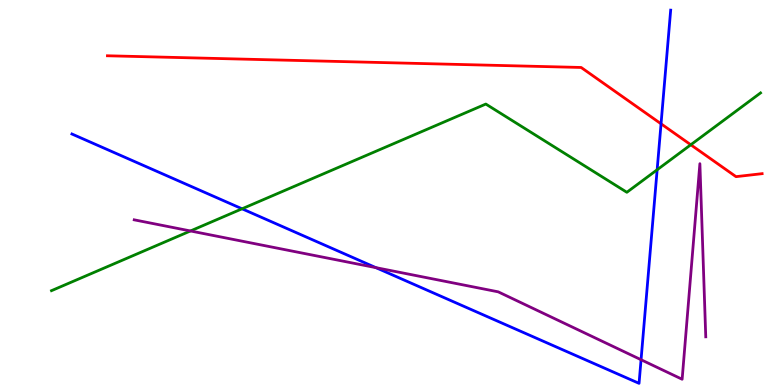[{'lines': ['blue', 'red'], 'intersections': [{'x': 8.53, 'y': 6.78}]}, {'lines': ['green', 'red'], 'intersections': [{'x': 8.91, 'y': 6.24}]}, {'lines': ['purple', 'red'], 'intersections': []}, {'lines': ['blue', 'green'], 'intersections': [{'x': 3.12, 'y': 4.58}, {'x': 8.48, 'y': 5.59}]}, {'lines': ['blue', 'purple'], 'intersections': [{'x': 4.85, 'y': 3.05}, {'x': 8.27, 'y': 0.656}]}, {'lines': ['green', 'purple'], 'intersections': [{'x': 2.46, 'y': 4.0}]}]